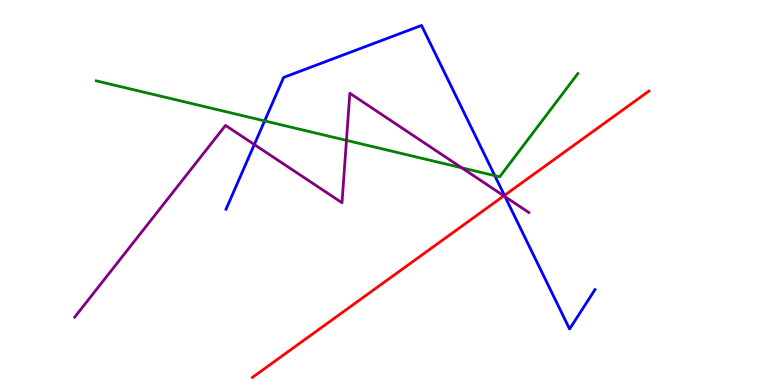[{'lines': ['blue', 'red'], 'intersections': [{'x': 6.51, 'y': 4.92}]}, {'lines': ['green', 'red'], 'intersections': []}, {'lines': ['purple', 'red'], 'intersections': [{'x': 6.5, 'y': 4.91}]}, {'lines': ['blue', 'green'], 'intersections': [{'x': 3.41, 'y': 6.86}, {'x': 6.38, 'y': 5.44}]}, {'lines': ['blue', 'purple'], 'intersections': [{'x': 3.28, 'y': 6.25}, {'x': 6.52, 'y': 4.89}]}, {'lines': ['green', 'purple'], 'intersections': [{'x': 4.47, 'y': 6.35}, {'x': 5.96, 'y': 5.64}]}]